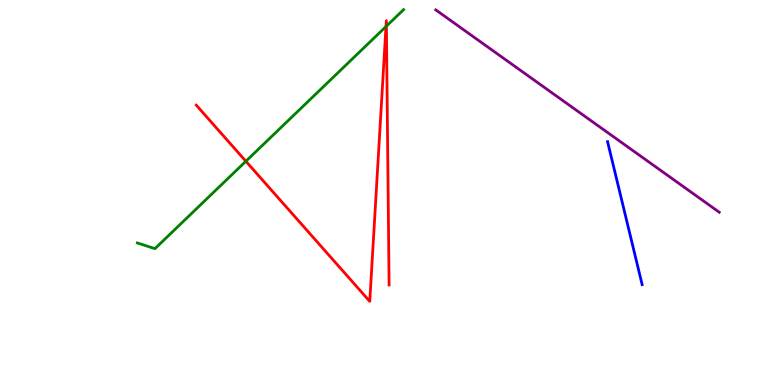[{'lines': ['blue', 'red'], 'intersections': []}, {'lines': ['green', 'red'], 'intersections': [{'x': 3.17, 'y': 5.81}, {'x': 4.98, 'y': 9.31}, {'x': 4.99, 'y': 9.32}]}, {'lines': ['purple', 'red'], 'intersections': []}, {'lines': ['blue', 'green'], 'intersections': []}, {'lines': ['blue', 'purple'], 'intersections': []}, {'lines': ['green', 'purple'], 'intersections': []}]